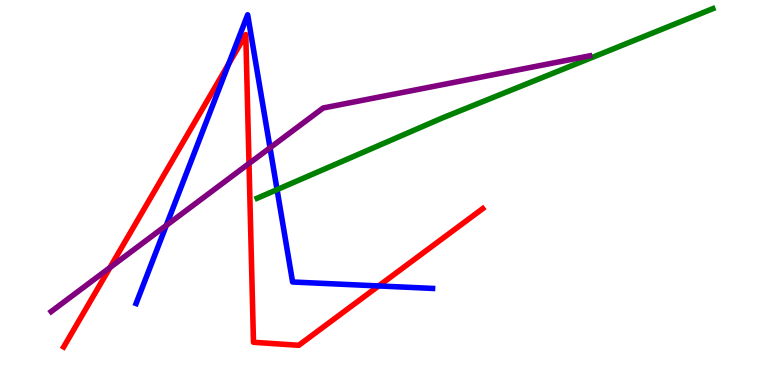[{'lines': ['blue', 'red'], 'intersections': [{'x': 2.95, 'y': 8.34}, {'x': 4.89, 'y': 2.57}]}, {'lines': ['green', 'red'], 'intersections': []}, {'lines': ['purple', 'red'], 'intersections': [{'x': 1.42, 'y': 3.05}, {'x': 3.21, 'y': 5.75}]}, {'lines': ['blue', 'green'], 'intersections': [{'x': 3.57, 'y': 5.07}]}, {'lines': ['blue', 'purple'], 'intersections': [{'x': 2.15, 'y': 4.14}, {'x': 3.48, 'y': 6.16}]}, {'lines': ['green', 'purple'], 'intersections': []}]